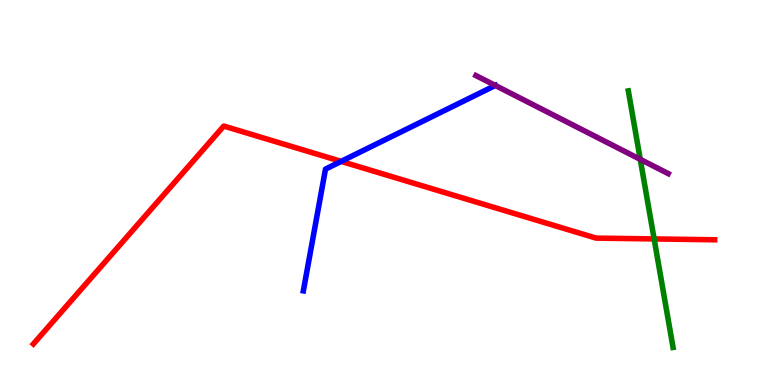[{'lines': ['blue', 'red'], 'intersections': [{'x': 4.4, 'y': 5.81}]}, {'lines': ['green', 'red'], 'intersections': [{'x': 8.44, 'y': 3.79}]}, {'lines': ['purple', 'red'], 'intersections': []}, {'lines': ['blue', 'green'], 'intersections': []}, {'lines': ['blue', 'purple'], 'intersections': [{'x': 6.39, 'y': 7.78}]}, {'lines': ['green', 'purple'], 'intersections': [{'x': 8.26, 'y': 5.86}]}]